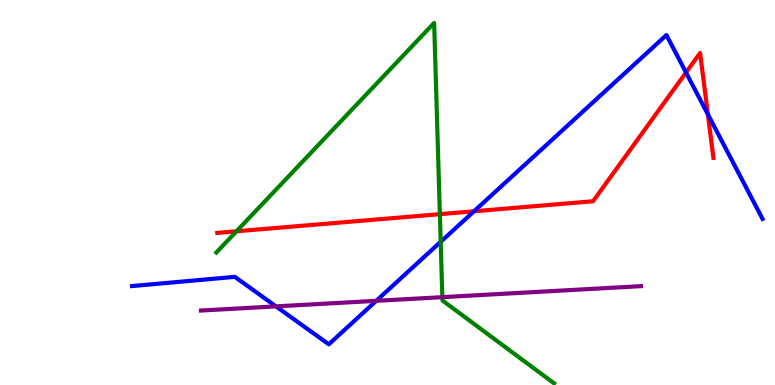[{'lines': ['blue', 'red'], 'intersections': [{'x': 6.12, 'y': 4.51}, {'x': 8.85, 'y': 8.12}, {'x': 9.13, 'y': 7.03}]}, {'lines': ['green', 'red'], 'intersections': [{'x': 3.05, 'y': 3.99}, {'x': 5.68, 'y': 4.44}]}, {'lines': ['purple', 'red'], 'intersections': []}, {'lines': ['blue', 'green'], 'intersections': [{'x': 5.69, 'y': 3.72}]}, {'lines': ['blue', 'purple'], 'intersections': [{'x': 3.56, 'y': 2.04}, {'x': 4.86, 'y': 2.19}]}, {'lines': ['green', 'purple'], 'intersections': [{'x': 5.71, 'y': 2.28}]}]